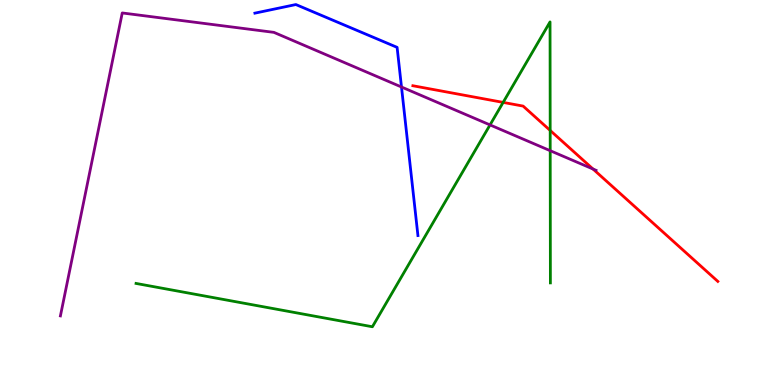[{'lines': ['blue', 'red'], 'intersections': []}, {'lines': ['green', 'red'], 'intersections': [{'x': 6.49, 'y': 7.34}, {'x': 7.1, 'y': 6.61}]}, {'lines': ['purple', 'red'], 'intersections': [{'x': 7.65, 'y': 5.61}]}, {'lines': ['blue', 'green'], 'intersections': []}, {'lines': ['blue', 'purple'], 'intersections': [{'x': 5.18, 'y': 7.74}]}, {'lines': ['green', 'purple'], 'intersections': [{'x': 6.32, 'y': 6.76}, {'x': 7.1, 'y': 6.09}]}]